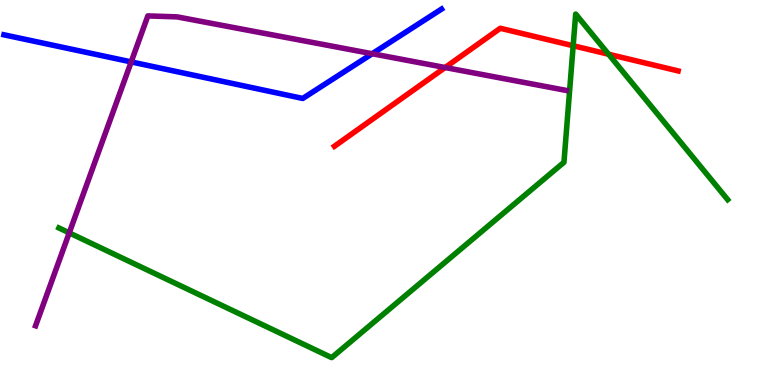[{'lines': ['blue', 'red'], 'intersections': []}, {'lines': ['green', 'red'], 'intersections': [{'x': 7.4, 'y': 8.81}, {'x': 7.85, 'y': 8.59}]}, {'lines': ['purple', 'red'], 'intersections': [{'x': 5.74, 'y': 8.25}]}, {'lines': ['blue', 'green'], 'intersections': []}, {'lines': ['blue', 'purple'], 'intersections': [{'x': 1.69, 'y': 8.39}, {'x': 4.8, 'y': 8.6}]}, {'lines': ['green', 'purple'], 'intersections': [{'x': 0.893, 'y': 3.95}]}]